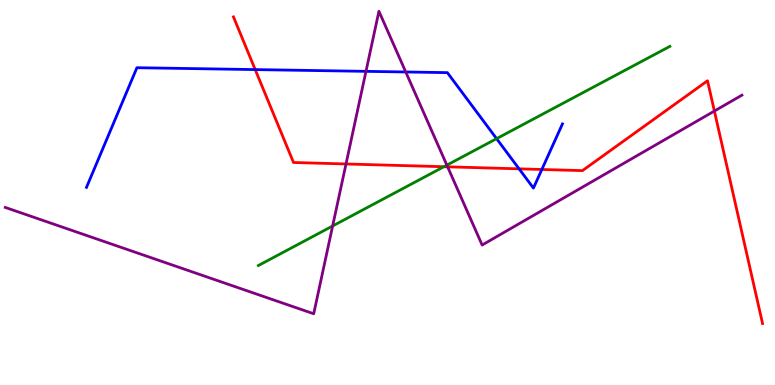[{'lines': ['blue', 'red'], 'intersections': [{'x': 3.29, 'y': 8.19}, {'x': 6.7, 'y': 5.61}, {'x': 6.99, 'y': 5.6}]}, {'lines': ['green', 'red'], 'intersections': [{'x': 5.73, 'y': 5.67}]}, {'lines': ['purple', 'red'], 'intersections': [{'x': 4.46, 'y': 5.74}, {'x': 5.78, 'y': 5.67}, {'x': 9.22, 'y': 7.12}]}, {'lines': ['blue', 'green'], 'intersections': [{'x': 6.41, 'y': 6.4}]}, {'lines': ['blue', 'purple'], 'intersections': [{'x': 4.72, 'y': 8.15}, {'x': 5.24, 'y': 8.13}]}, {'lines': ['green', 'purple'], 'intersections': [{'x': 4.29, 'y': 4.13}, {'x': 5.77, 'y': 5.71}]}]